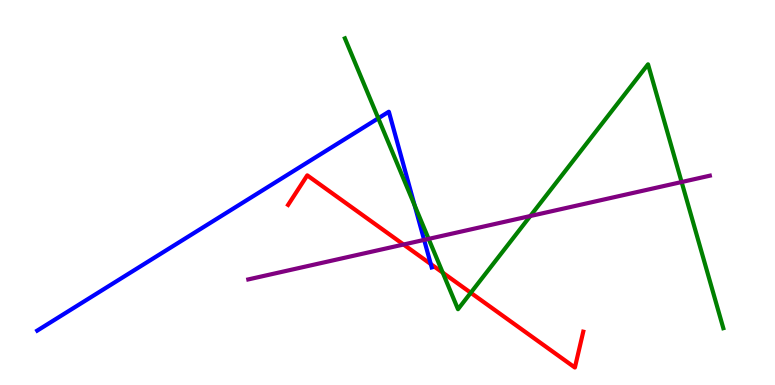[{'lines': ['blue', 'red'], 'intersections': [{'x': 5.56, 'y': 3.14}]}, {'lines': ['green', 'red'], 'intersections': [{'x': 5.71, 'y': 2.92}, {'x': 6.07, 'y': 2.4}]}, {'lines': ['purple', 'red'], 'intersections': [{'x': 5.21, 'y': 3.65}]}, {'lines': ['blue', 'green'], 'intersections': [{'x': 4.88, 'y': 6.93}, {'x': 5.35, 'y': 4.67}]}, {'lines': ['blue', 'purple'], 'intersections': [{'x': 5.47, 'y': 3.77}]}, {'lines': ['green', 'purple'], 'intersections': [{'x': 5.53, 'y': 3.8}, {'x': 6.84, 'y': 4.39}, {'x': 8.8, 'y': 5.27}]}]